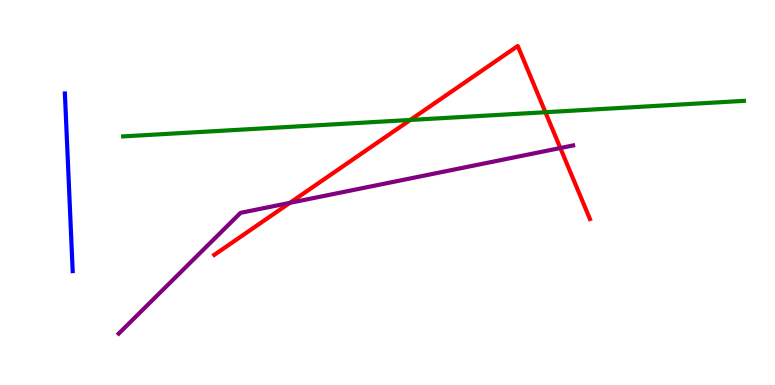[{'lines': ['blue', 'red'], 'intersections': []}, {'lines': ['green', 'red'], 'intersections': [{'x': 5.29, 'y': 6.88}, {'x': 7.04, 'y': 7.08}]}, {'lines': ['purple', 'red'], 'intersections': [{'x': 3.74, 'y': 4.73}, {'x': 7.23, 'y': 6.16}]}, {'lines': ['blue', 'green'], 'intersections': []}, {'lines': ['blue', 'purple'], 'intersections': []}, {'lines': ['green', 'purple'], 'intersections': []}]